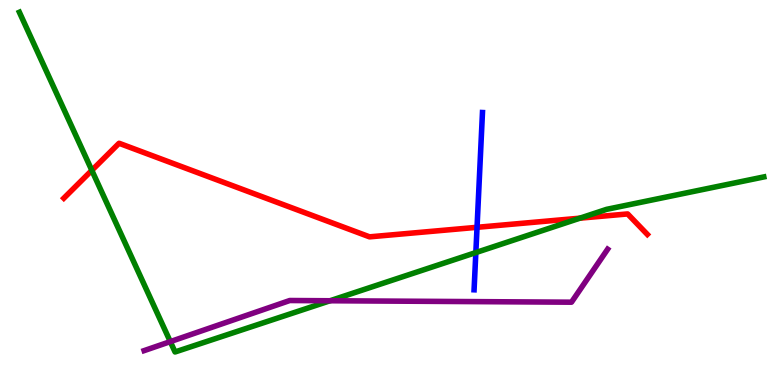[{'lines': ['blue', 'red'], 'intersections': [{'x': 6.16, 'y': 4.1}]}, {'lines': ['green', 'red'], 'intersections': [{'x': 1.18, 'y': 5.58}, {'x': 7.48, 'y': 4.33}]}, {'lines': ['purple', 'red'], 'intersections': []}, {'lines': ['blue', 'green'], 'intersections': [{'x': 6.14, 'y': 3.44}]}, {'lines': ['blue', 'purple'], 'intersections': []}, {'lines': ['green', 'purple'], 'intersections': [{'x': 2.2, 'y': 1.13}, {'x': 4.26, 'y': 2.19}]}]